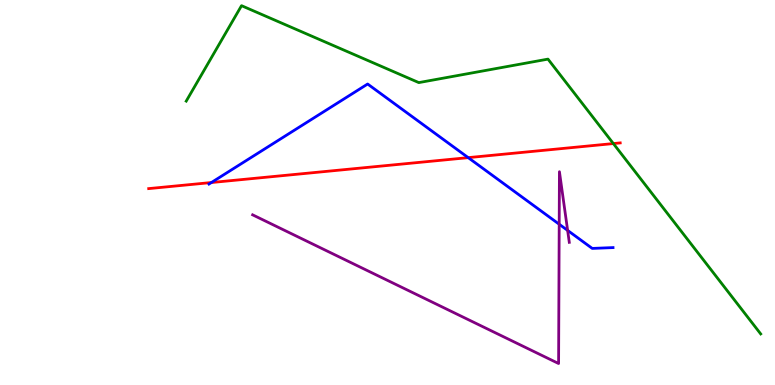[{'lines': ['blue', 'red'], 'intersections': [{'x': 2.73, 'y': 5.26}, {'x': 6.04, 'y': 5.91}]}, {'lines': ['green', 'red'], 'intersections': [{'x': 7.91, 'y': 6.27}]}, {'lines': ['purple', 'red'], 'intersections': []}, {'lines': ['blue', 'green'], 'intersections': []}, {'lines': ['blue', 'purple'], 'intersections': [{'x': 7.22, 'y': 4.18}, {'x': 7.32, 'y': 4.02}]}, {'lines': ['green', 'purple'], 'intersections': []}]